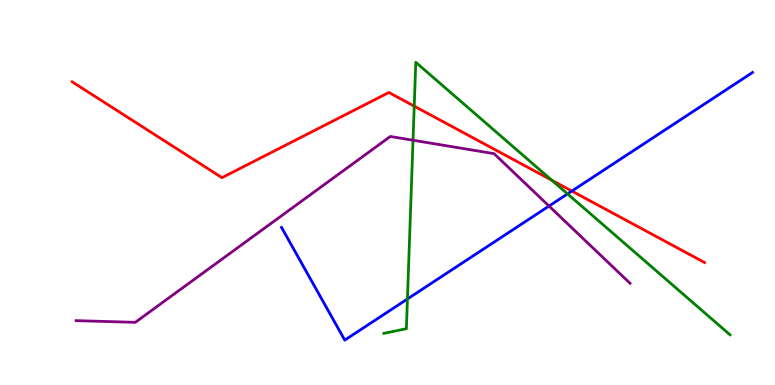[{'lines': ['blue', 'red'], 'intersections': [{'x': 7.38, 'y': 5.04}]}, {'lines': ['green', 'red'], 'intersections': [{'x': 5.34, 'y': 7.24}, {'x': 7.12, 'y': 5.32}]}, {'lines': ['purple', 'red'], 'intersections': []}, {'lines': ['blue', 'green'], 'intersections': [{'x': 5.26, 'y': 2.23}, {'x': 7.32, 'y': 4.96}]}, {'lines': ['blue', 'purple'], 'intersections': [{'x': 7.08, 'y': 4.65}]}, {'lines': ['green', 'purple'], 'intersections': [{'x': 5.33, 'y': 6.36}]}]